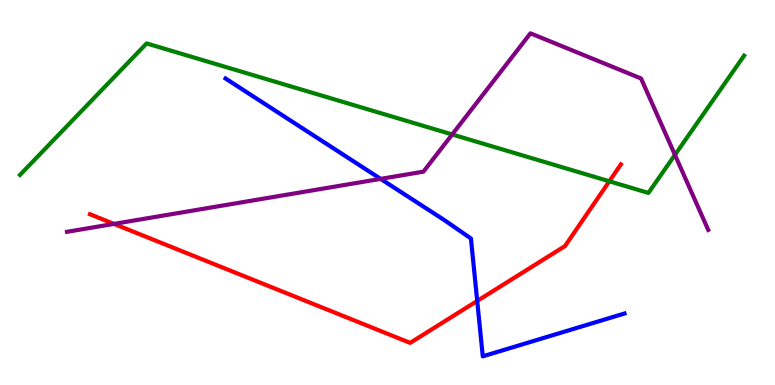[{'lines': ['blue', 'red'], 'intersections': [{'x': 6.16, 'y': 2.18}]}, {'lines': ['green', 'red'], 'intersections': [{'x': 7.86, 'y': 5.29}]}, {'lines': ['purple', 'red'], 'intersections': [{'x': 1.47, 'y': 4.18}]}, {'lines': ['blue', 'green'], 'intersections': []}, {'lines': ['blue', 'purple'], 'intersections': [{'x': 4.91, 'y': 5.35}]}, {'lines': ['green', 'purple'], 'intersections': [{'x': 5.83, 'y': 6.51}, {'x': 8.71, 'y': 5.98}]}]